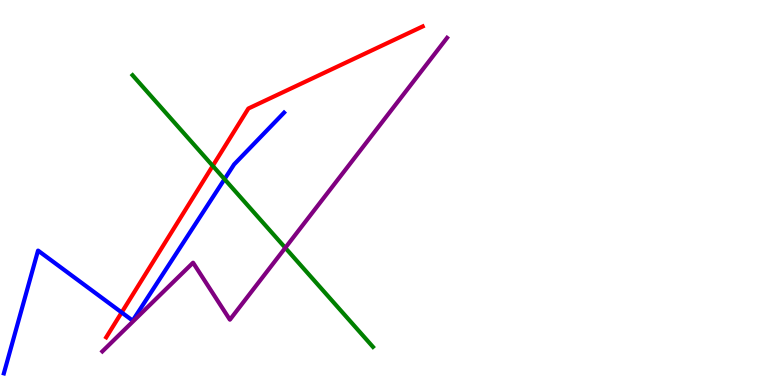[{'lines': ['blue', 'red'], 'intersections': [{'x': 1.57, 'y': 1.88}]}, {'lines': ['green', 'red'], 'intersections': [{'x': 2.75, 'y': 5.69}]}, {'lines': ['purple', 'red'], 'intersections': []}, {'lines': ['blue', 'green'], 'intersections': [{'x': 2.9, 'y': 5.35}]}, {'lines': ['blue', 'purple'], 'intersections': []}, {'lines': ['green', 'purple'], 'intersections': [{'x': 3.68, 'y': 3.56}]}]